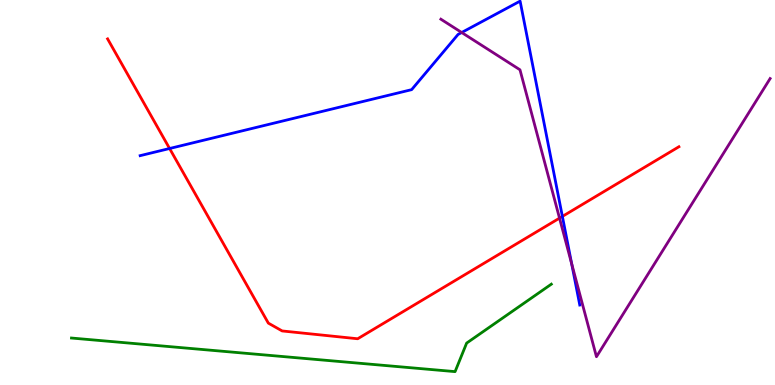[{'lines': ['blue', 'red'], 'intersections': [{'x': 2.19, 'y': 6.14}, {'x': 7.26, 'y': 4.38}]}, {'lines': ['green', 'red'], 'intersections': []}, {'lines': ['purple', 'red'], 'intersections': [{'x': 7.22, 'y': 4.33}]}, {'lines': ['blue', 'green'], 'intersections': []}, {'lines': ['blue', 'purple'], 'intersections': [{'x': 5.96, 'y': 9.16}, {'x': 7.38, 'y': 3.15}]}, {'lines': ['green', 'purple'], 'intersections': []}]